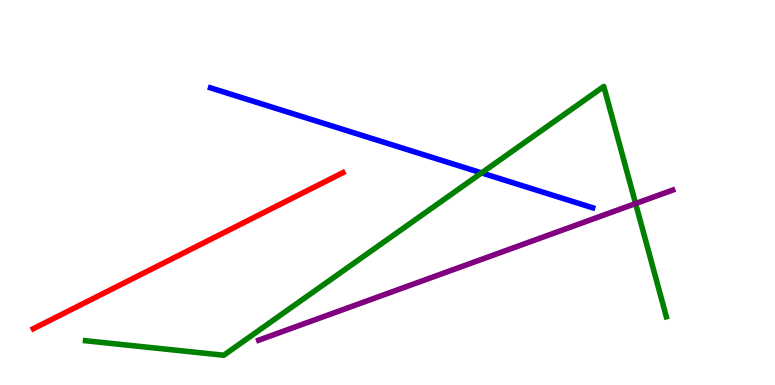[{'lines': ['blue', 'red'], 'intersections': []}, {'lines': ['green', 'red'], 'intersections': []}, {'lines': ['purple', 'red'], 'intersections': []}, {'lines': ['blue', 'green'], 'intersections': [{'x': 6.21, 'y': 5.51}]}, {'lines': ['blue', 'purple'], 'intersections': []}, {'lines': ['green', 'purple'], 'intersections': [{'x': 8.2, 'y': 4.71}]}]